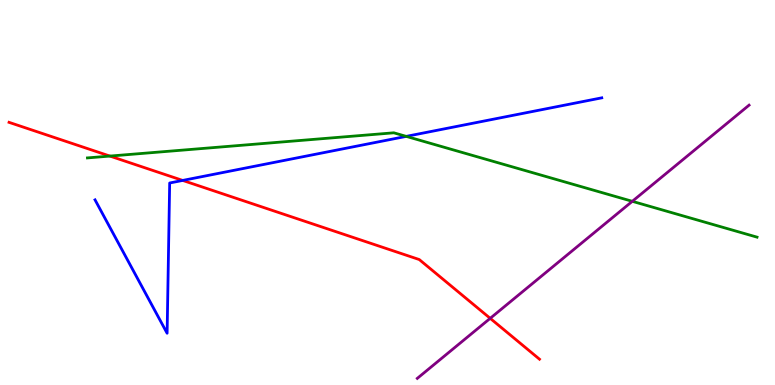[{'lines': ['blue', 'red'], 'intersections': [{'x': 2.36, 'y': 5.31}]}, {'lines': ['green', 'red'], 'intersections': [{'x': 1.42, 'y': 5.95}]}, {'lines': ['purple', 'red'], 'intersections': [{'x': 6.33, 'y': 1.73}]}, {'lines': ['blue', 'green'], 'intersections': [{'x': 5.24, 'y': 6.46}]}, {'lines': ['blue', 'purple'], 'intersections': []}, {'lines': ['green', 'purple'], 'intersections': [{'x': 8.16, 'y': 4.77}]}]